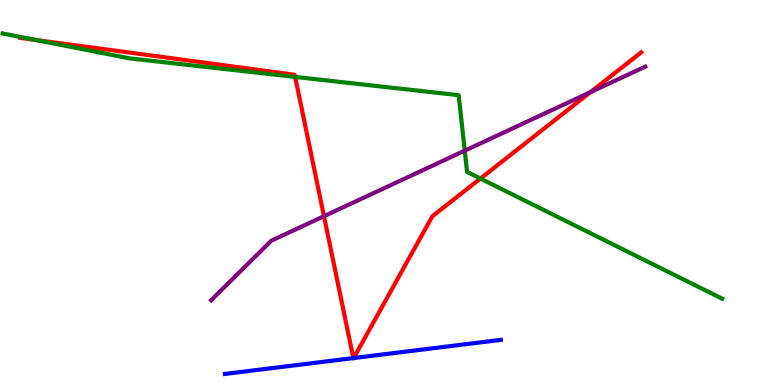[{'lines': ['blue', 'red'], 'intersections': [{'x': 4.56, 'y': 0.699}, {'x': 4.56, 'y': 0.7}]}, {'lines': ['green', 'red'], 'intersections': [{'x': 0.46, 'y': 8.96}, {'x': 3.81, 'y': 8.0}, {'x': 6.2, 'y': 5.36}]}, {'lines': ['purple', 'red'], 'intersections': [{'x': 4.18, 'y': 4.38}, {'x': 7.62, 'y': 7.61}]}, {'lines': ['blue', 'green'], 'intersections': []}, {'lines': ['blue', 'purple'], 'intersections': []}, {'lines': ['green', 'purple'], 'intersections': [{'x': 6.0, 'y': 6.09}]}]